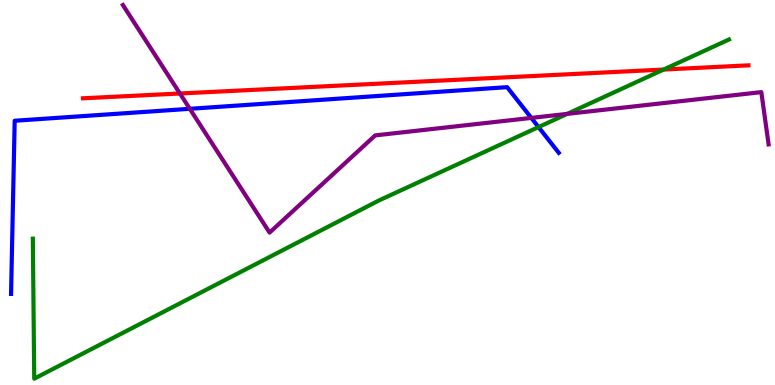[{'lines': ['blue', 'red'], 'intersections': []}, {'lines': ['green', 'red'], 'intersections': [{'x': 8.56, 'y': 8.19}]}, {'lines': ['purple', 'red'], 'intersections': [{'x': 2.32, 'y': 7.57}]}, {'lines': ['blue', 'green'], 'intersections': [{'x': 6.95, 'y': 6.7}]}, {'lines': ['blue', 'purple'], 'intersections': [{'x': 2.45, 'y': 7.17}, {'x': 6.86, 'y': 6.94}]}, {'lines': ['green', 'purple'], 'intersections': [{'x': 7.32, 'y': 7.04}]}]